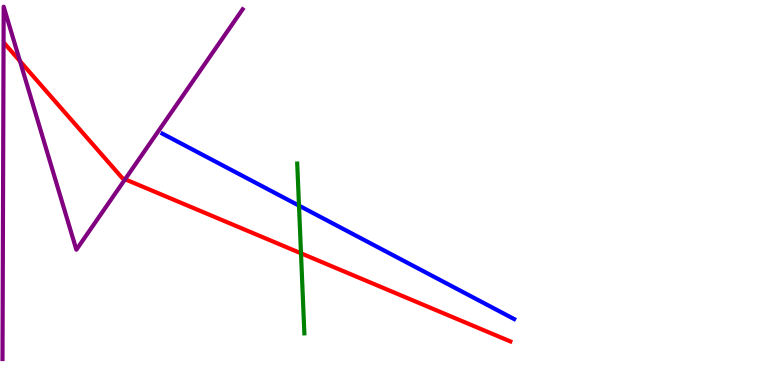[{'lines': ['blue', 'red'], 'intersections': []}, {'lines': ['green', 'red'], 'intersections': [{'x': 3.88, 'y': 3.42}]}, {'lines': ['purple', 'red'], 'intersections': [{'x': 0.257, 'y': 8.41}, {'x': 1.61, 'y': 5.34}]}, {'lines': ['blue', 'green'], 'intersections': [{'x': 3.86, 'y': 4.66}]}, {'lines': ['blue', 'purple'], 'intersections': []}, {'lines': ['green', 'purple'], 'intersections': []}]